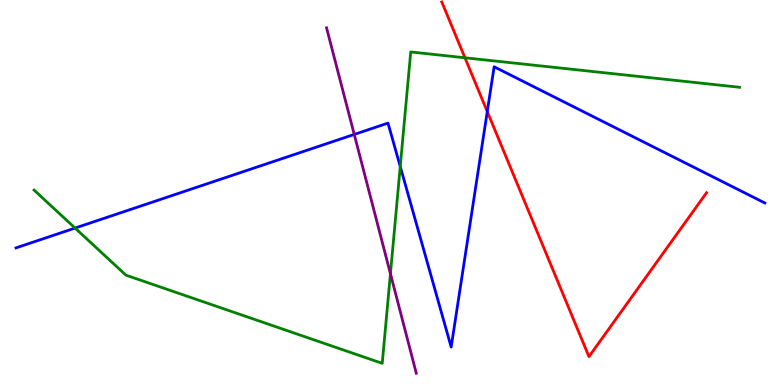[{'lines': ['blue', 'red'], 'intersections': [{'x': 6.29, 'y': 7.1}]}, {'lines': ['green', 'red'], 'intersections': [{'x': 6.0, 'y': 8.5}]}, {'lines': ['purple', 'red'], 'intersections': []}, {'lines': ['blue', 'green'], 'intersections': [{'x': 0.969, 'y': 4.08}, {'x': 5.16, 'y': 5.67}]}, {'lines': ['blue', 'purple'], 'intersections': [{'x': 4.57, 'y': 6.51}]}, {'lines': ['green', 'purple'], 'intersections': [{'x': 5.04, 'y': 2.89}]}]